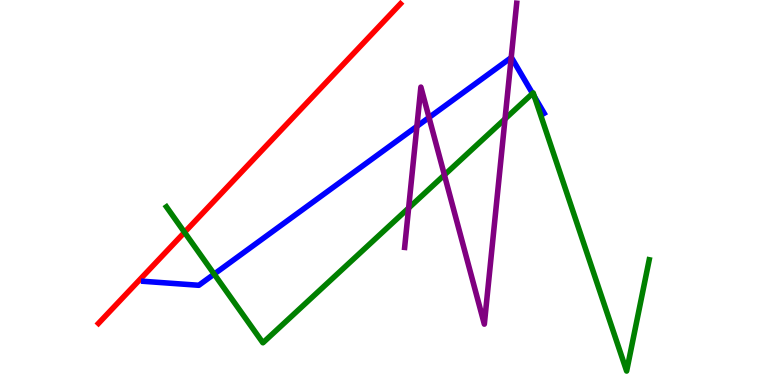[{'lines': ['blue', 'red'], 'intersections': []}, {'lines': ['green', 'red'], 'intersections': [{'x': 2.38, 'y': 3.97}]}, {'lines': ['purple', 'red'], 'intersections': []}, {'lines': ['blue', 'green'], 'intersections': [{'x': 2.76, 'y': 2.88}, {'x': 6.87, 'y': 7.57}, {'x': 6.9, 'y': 7.49}]}, {'lines': ['blue', 'purple'], 'intersections': [{'x': 5.38, 'y': 6.72}, {'x': 5.54, 'y': 6.95}, {'x': 6.6, 'y': 8.5}]}, {'lines': ['green', 'purple'], 'intersections': [{'x': 5.27, 'y': 4.6}, {'x': 5.73, 'y': 5.46}, {'x': 6.52, 'y': 6.91}]}]